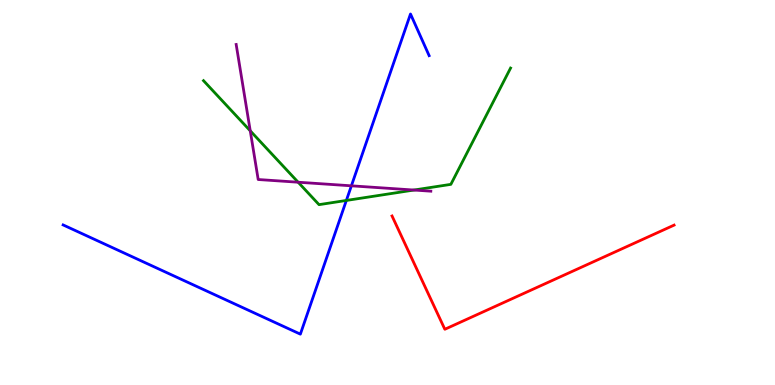[{'lines': ['blue', 'red'], 'intersections': []}, {'lines': ['green', 'red'], 'intersections': []}, {'lines': ['purple', 'red'], 'intersections': []}, {'lines': ['blue', 'green'], 'intersections': [{'x': 4.47, 'y': 4.79}]}, {'lines': ['blue', 'purple'], 'intersections': [{'x': 4.53, 'y': 5.17}]}, {'lines': ['green', 'purple'], 'intersections': [{'x': 3.23, 'y': 6.6}, {'x': 3.85, 'y': 5.27}, {'x': 5.34, 'y': 5.06}]}]